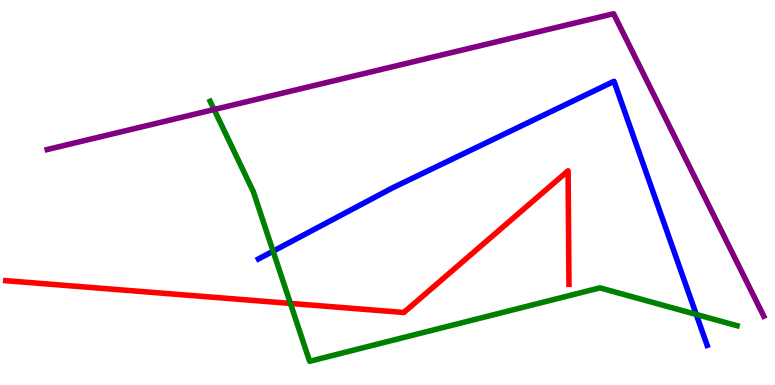[{'lines': ['blue', 'red'], 'intersections': []}, {'lines': ['green', 'red'], 'intersections': [{'x': 3.75, 'y': 2.12}]}, {'lines': ['purple', 'red'], 'intersections': []}, {'lines': ['blue', 'green'], 'intersections': [{'x': 3.52, 'y': 3.48}, {'x': 8.98, 'y': 1.83}]}, {'lines': ['blue', 'purple'], 'intersections': []}, {'lines': ['green', 'purple'], 'intersections': [{'x': 2.76, 'y': 7.16}]}]